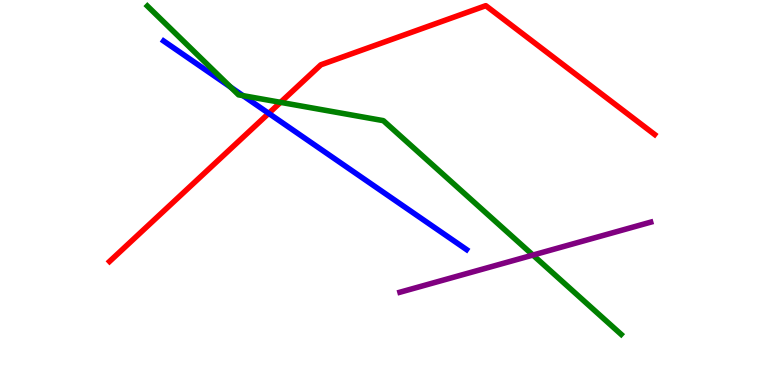[{'lines': ['blue', 'red'], 'intersections': [{'x': 3.47, 'y': 7.06}]}, {'lines': ['green', 'red'], 'intersections': [{'x': 3.62, 'y': 7.34}]}, {'lines': ['purple', 'red'], 'intersections': []}, {'lines': ['blue', 'green'], 'intersections': [{'x': 2.98, 'y': 7.74}, {'x': 3.14, 'y': 7.52}]}, {'lines': ['blue', 'purple'], 'intersections': []}, {'lines': ['green', 'purple'], 'intersections': [{'x': 6.88, 'y': 3.37}]}]